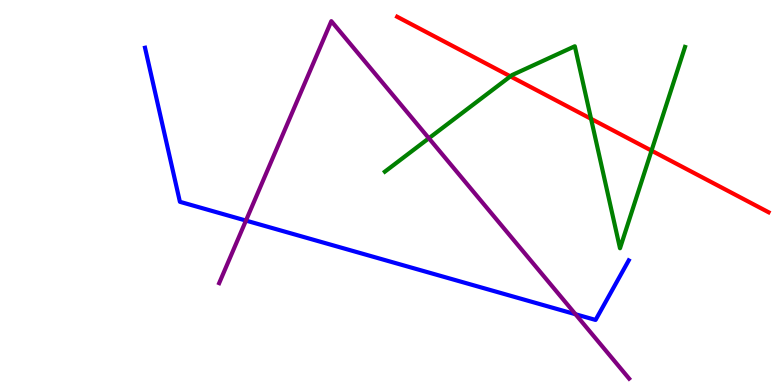[{'lines': ['blue', 'red'], 'intersections': []}, {'lines': ['green', 'red'], 'intersections': [{'x': 6.59, 'y': 8.02}, {'x': 7.63, 'y': 6.91}, {'x': 8.41, 'y': 6.09}]}, {'lines': ['purple', 'red'], 'intersections': []}, {'lines': ['blue', 'green'], 'intersections': []}, {'lines': ['blue', 'purple'], 'intersections': [{'x': 3.17, 'y': 4.27}, {'x': 7.43, 'y': 1.84}]}, {'lines': ['green', 'purple'], 'intersections': [{'x': 5.53, 'y': 6.41}]}]